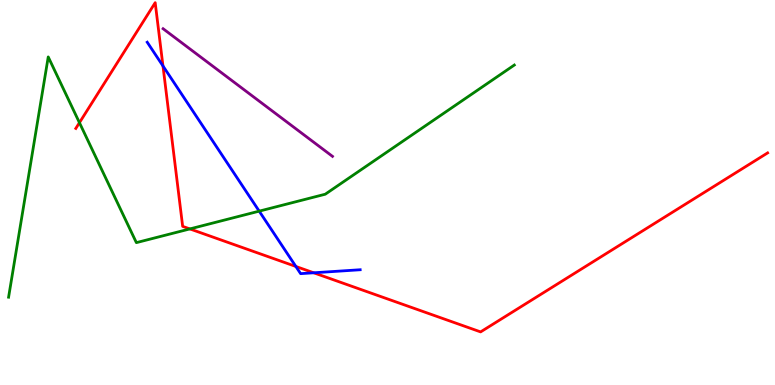[{'lines': ['blue', 'red'], 'intersections': [{'x': 2.1, 'y': 8.29}, {'x': 3.82, 'y': 3.08}, {'x': 4.05, 'y': 2.91}]}, {'lines': ['green', 'red'], 'intersections': [{'x': 1.03, 'y': 6.81}, {'x': 2.45, 'y': 4.05}]}, {'lines': ['purple', 'red'], 'intersections': []}, {'lines': ['blue', 'green'], 'intersections': [{'x': 3.34, 'y': 4.52}]}, {'lines': ['blue', 'purple'], 'intersections': []}, {'lines': ['green', 'purple'], 'intersections': []}]